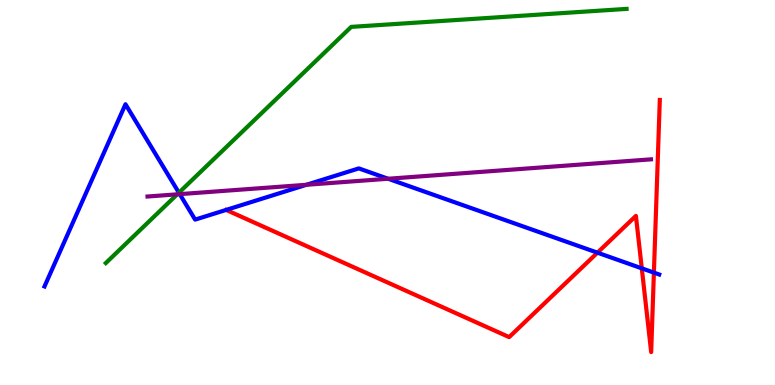[{'lines': ['blue', 'red'], 'intersections': [{'x': 7.71, 'y': 3.44}, {'x': 8.28, 'y': 3.03}, {'x': 8.44, 'y': 2.92}]}, {'lines': ['green', 'red'], 'intersections': []}, {'lines': ['purple', 'red'], 'intersections': []}, {'lines': ['blue', 'green'], 'intersections': [{'x': 2.31, 'y': 4.99}]}, {'lines': ['blue', 'purple'], 'intersections': [{'x': 2.32, 'y': 4.96}, {'x': 3.95, 'y': 5.2}, {'x': 5.01, 'y': 5.36}]}, {'lines': ['green', 'purple'], 'intersections': [{'x': 2.29, 'y': 4.95}]}]